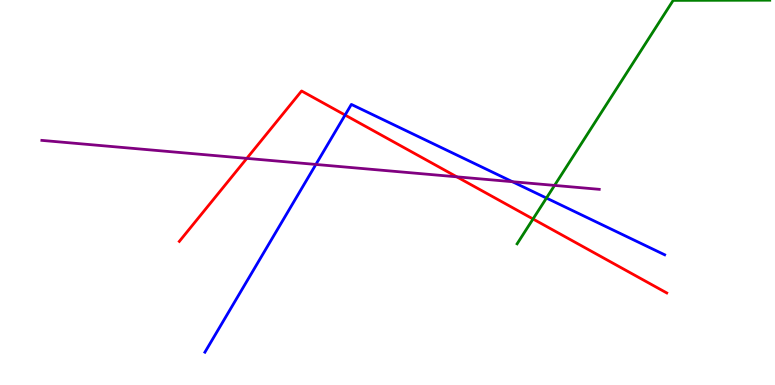[{'lines': ['blue', 'red'], 'intersections': [{'x': 4.45, 'y': 7.01}]}, {'lines': ['green', 'red'], 'intersections': [{'x': 6.88, 'y': 4.31}]}, {'lines': ['purple', 'red'], 'intersections': [{'x': 3.18, 'y': 5.89}, {'x': 5.89, 'y': 5.41}]}, {'lines': ['blue', 'green'], 'intersections': [{'x': 7.05, 'y': 4.86}]}, {'lines': ['blue', 'purple'], 'intersections': [{'x': 4.08, 'y': 5.73}, {'x': 6.61, 'y': 5.28}]}, {'lines': ['green', 'purple'], 'intersections': [{'x': 7.16, 'y': 5.18}]}]